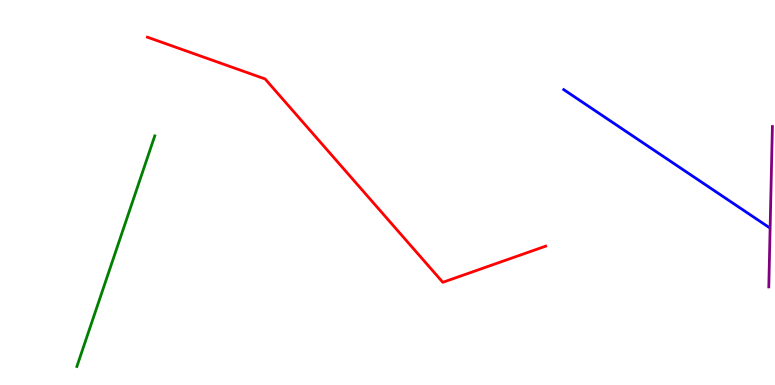[{'lines': ['blue', 'red'], 'intersections': []}, {'lines': ['green', 'red'], 'intersections': []}, {'lines': ['purple', 'red'], 'intersections': []}, {'lines': ['blue', 'green'], 'intersections': []}, {'lines': ['blue', 'purple'], 'intersections': []}, {'lines': ['green', 'purple'], 'intersections': []}]